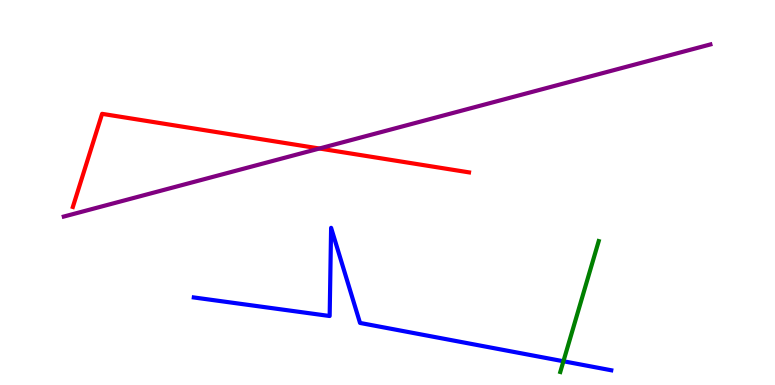[{'lines': ['blue', 'red'], 'intersections': []}, {'lines': ['green', 'red'], 'intersections': []}, {'lines': ['purple', 'red'], 'intersections': [{'x': 4.12, 'y': 6.14}]}, {'lines': ['blue', 'green'], 'intersections': [{'x': 7.27, 'y': 0.617}]}, {'lines': ['blue', 'purple'], 'intersections': []}, {'lines': ['green', 'purple'], 'intersections': []}]